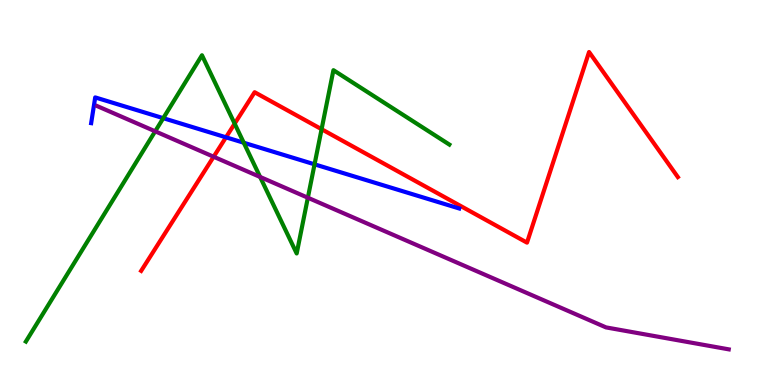[{'lines': ['blue', 'red'], 'intersections': [{'x': 2.92, 'y': 6.43}]}, {'lines': ['green', 'red'], 'intersections': [{'x': 3.03, 'y': 6.79}, {'x': 4.15, 'y': 6.64}]}, {'lines': ['purple', 'red'], 'intersections': [{'x': 2.76, 'y': 5.93}]}, {'lines': ['blue', 'green'], 'intersections': [{'x': 2.11, 'y': 6.93}, {'x': 3.15, 'y': 6.29}, {'x': 4.06, 'y': 5.73}]}, {'lines': ['blue', 'purple'], 'intersections': []}, {'lines': ['green', 'purple'], 'intersections': [{'x': 2.0, 'y': 6.59}, {'x': 3.36, 'y': 5.4}, {'x': 3.97, 'y': 4.86}]}]